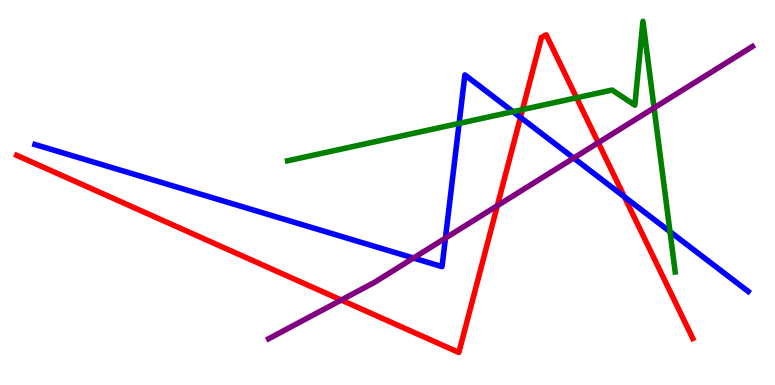[{'lines': ['blue', 'red'], 'intersections': [{'x': 6.72, 'y': 6.95}, {'x': 8.06, 'y': 4.89}]}, {'lines': ['green', 'red'], 'intersections': [{'x': 6.74, 'y': 7.15}, {'x': 7.44, 'y': 7.46}]}, {'lines': ['purple', 'red'], 'intersections': [{'x': 4.4, 'y': 2.21}, {'x': 6.42, 'y': 4.66}, {'x': 7.72, 'y': 6.29}]}, {'lines': ['blue', 'green'], 'intersections': [{'x': 5.92, 'y': 6.79}, {'x': 6.62, 'y': 7.1}, {'x': 8.65, 'y': 3.98}]}, {'lines': ['blue', 'purple'], 'intersections': [{'x': 5.33, 'y': 3.3}, {'x': 5.75, 'y': 3.82}, {'x': 7.4, 'y': 5.89}]}, {'lines': ['green', 'purple'], 'intersections': [{'x': 8.44, 'y': 7.2}]}]